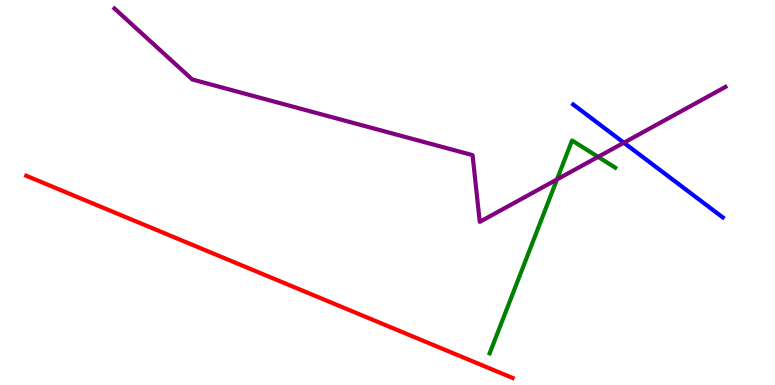[{'lines': ['blue', 'red'], 'intersections': []}, {'lines': ['green', 'red'], 'intersections': []}, {'lines': ['purple', 'red'], 'intersections': []}, {'lines': ['blue', 'green'], 'intersections': []}, {'lines': ['blue', 'purple'], 'intersections': [{'x': 8.05, 'y': 6.29}]}, {'lines': ['green', 'purple'], 'intersections': [{'x': 7.19, 'y': 5.34}, {'x': 7.72, 'y': 5.93}]}]